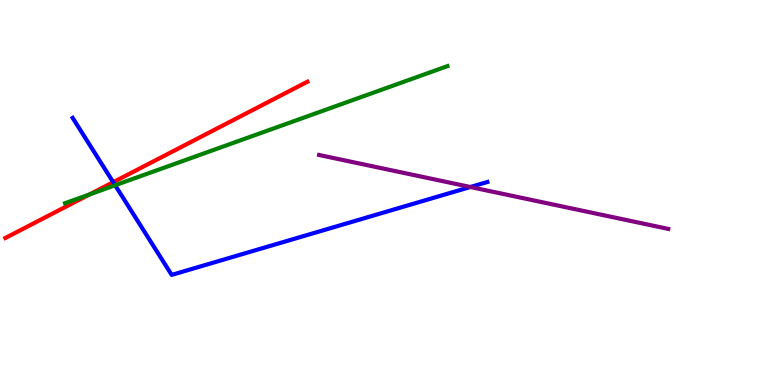[{'lines': ['blue', 'red'], 'intersections': [{'x': 1.46, 'y': 5.27}]}, {'lines': ['green', 'red'], 'intersections': [{'x': 1.16, 'y': 4.95}]}, {'lines': ['purple', 'red'], 'intersections': []}, {'lines': ['blue', 'green'], 'intersections': [{'x': 1.49, 'y': 5.19}]}, {'lines': ['blue', 'purple'], 'intersections': [{'x': 6.07, 'y': 5.14}]}, {'lines': ['green', 'purple'], 'intersections': []}]